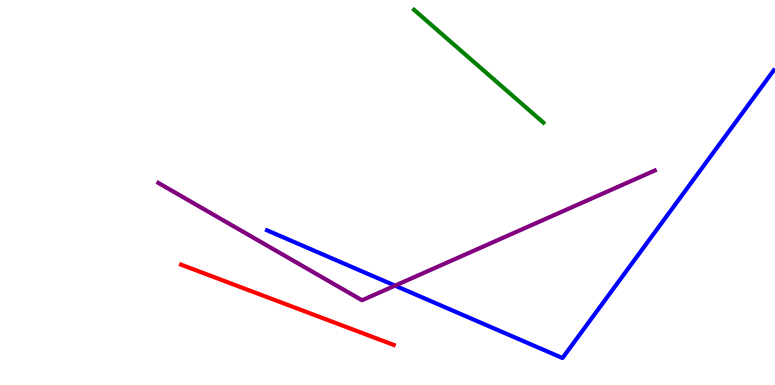[{'lines': ['blue', 'red'], 'intersections': []}, {'lines': ['green', 'red'], 'intersections': []}, {'lines': ['purple', 'red'], 'intersections': []}, {'lines': ['blue', 'green'], 'intersections': []}, {'lines': ['blue', 'purple'], 'intersections': [{'x': 5.1, 'y': 2.58}]}, {'lines': ['green', 'purple'], 'intersections': []}]